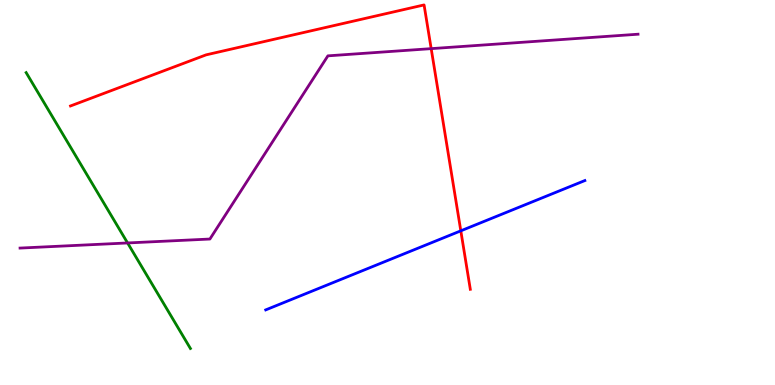[{'lines': ['blue', 'red'], 'intersections': [{'x': 5.95, 'y': 4.0}]}, {'lines': ['green', 'red'], 'intersections': []}, {'lines': ['purple', 'red'], 'intersections': [{'x': 5.56, 'y': 8.74}]}, {'lines': ['blue', 'green'], 'intersections': []}, {'lines': ['blue', 'purple'], 'intersections': []}, {'lines': ['green', 'purple'], 'intersections': [{'x': 1.65, 'y': 3.69}]}]